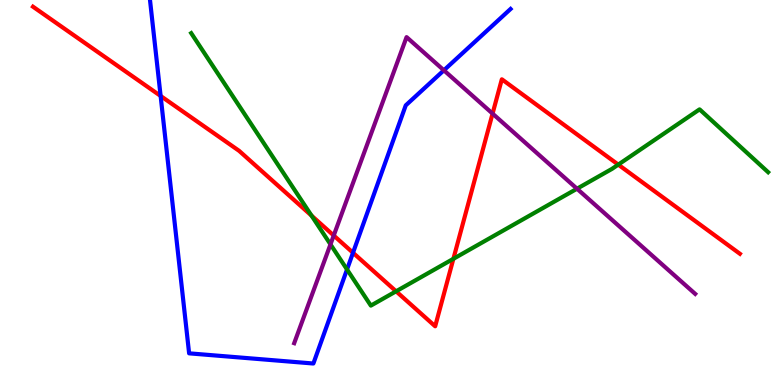[{'lines': ['blue', 'red'], 'intersections': [{'x': 2.07, 'y': 7.51}, {'x': 4.55, 'y': 3.43}]}, {'lines': ['green', 'red'], 'intersections': [{'x': 4.02, 'y': 4.4}, {'x': 5.11, 'y': 2.43}, {'x': 5.85, 'y': 3.28}, {'x': 7.98, 'y': 5.72}]}, {'lines': ['purple', 'red'], 'intersections': [{'x': 4.31, 'y': 3.88}, {'x': 6.36, 'y': 7.05}]}, {'lines': ['blue', 'green'], 'intersections': [{'x': 4.48, 'y': 3.0}]}, {'lines': ['blue', 'purple'], 'intersections': [{'x': 5.73, 'y': 8.17}]}, {'lines': ['green', 'purple'], 'intersections': [{'x': 4.26, 'y': 3.65}, {'x': 7.45, 'y': 5.1}]}]